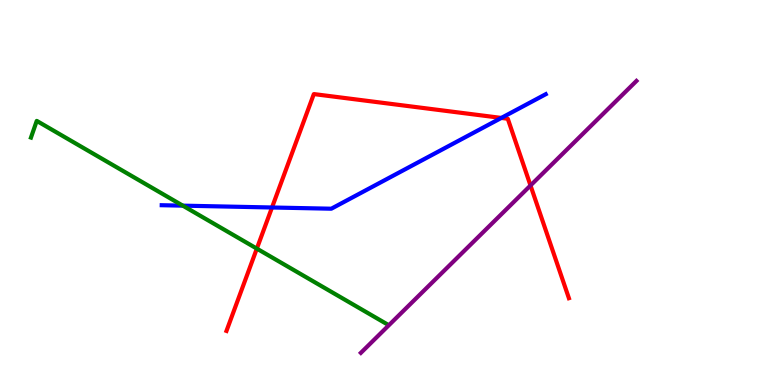[{'lines': ['blue', 'red'], 'intersections': [{'x': 3.51, 'y': 4.61}, {'x': 6.47, 'y': 6.94}]}, {'lines': ['green', 'red'], 'intersections': [{'x': 3.31, 'y': 3.54}]}, {'lines': ['purple', 'red'], 'intersections': [{'x': 6.85, 'y': 5.18}]}, {'lines': ['blue', 'green'], 'intersections': [{'x': 2.36, 'y': 4.66}]}, {'lines': ['blue', 'purple'], 'intersections': []}, {'lines': ['green', 'purple'], 'intersections': []}]